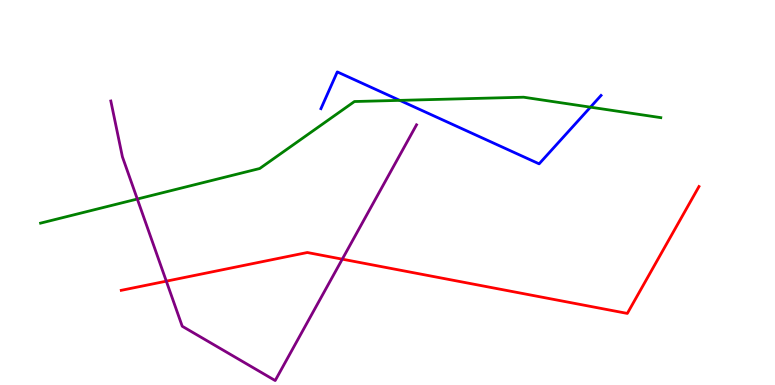[{'lines': ['blue', 'red'], 'intersections': []}, {'lines': ['green', 'red'], 'intersections': []}, {'lines': ['purple', 'red'], 'intersections': [{'x': 2.15, 'y': 2.7}, {'x': 4.42, 'y': 3.27}]}, {'lines': ['blue', 'green'], 'intersections': [{'x': 5.16, 'y': 7.39}, {'x': 7.62, 'y': 7.22}]}, {'lines': ['blue', 'purple'], 'intersections': []}, {'lines': ['green', 'purple'], 'intersections': [{'x': 1.77, 'y': 4.83}]}]